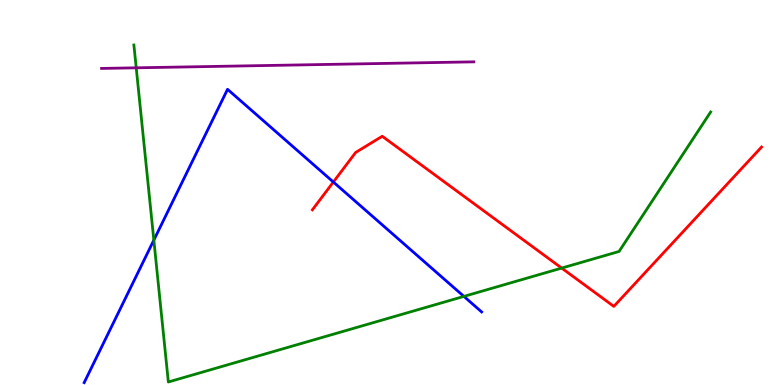[{'lines': ['blue', 'red'], 'intersections': [{'x': 4.3, 'y': 5.27}]}, {'lines': ['green', 'red'], 'intersections': [{'x': 7.25, 'y': 3.04}]}, {'lines': ['purple', 'red'], 'intersections': []}, {'lines': ['blue', 'green'], 'intersections': [{'x': 1.99, 'y': 3.76}, {'x': 5.99, 'y': 2.3}]}, {'lines': ['blue', 'purple'], 'intersections': []}, {'lines': ['green', 'purple'], 'intersections': [{'x': 1.76, 'y': 8.24}]}]